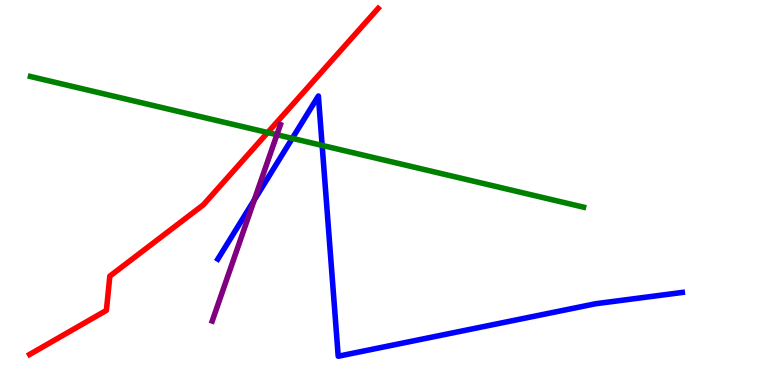[{'lines': ['blue', 'red'], 'intersections': []}, {'lines': ['green', 'red'], 'intersections': [{'x': 3.45, 'y': 6.56}]}, {'lines': ['purple', 'red'], 'intersections': []}, {'lines': ['blue', 'green'], 'intersections': [{'x': 3.77, 'y': 6.41}, {'x': 4.16, 'y': 6.22}]}, {'lines': ['blue', 'purple'], 'intersections': [{'x': 3.28, 'y': 4.8}]}, {'lines': ['green', 'purple'], 'intersections': [{'x': 3.57, 'y': 6.5}]}]